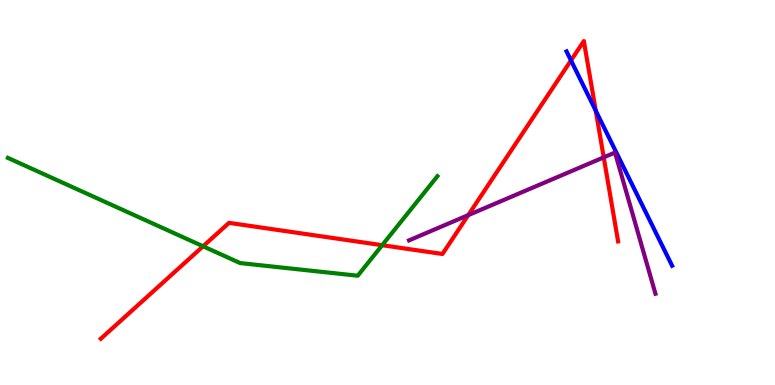[{'lines': ['blue', 'red'], 'intersections': [{'x': 7.37, 'y': 8.43}, {'x': 7.69, 'y': 7.12}]}, {'lines': ['green', 'red'], 'intersections': [{'x': 2.62, 'y': 3.6}, {'x': 4.93, 'y': 3.63}]}, {'lines': ['purple', 'red'], 'intersections': [{'x': 6.04, 'y': 4.41}, {'x': 7.79, 'y': 5.91}]}, {'lines': ['blue', 'green'], 'intersections': []}, {'lines': ['blue', 'purple'], 'intersections': []}, {'lines': ['green', 'purple'], 'intersections': []}]